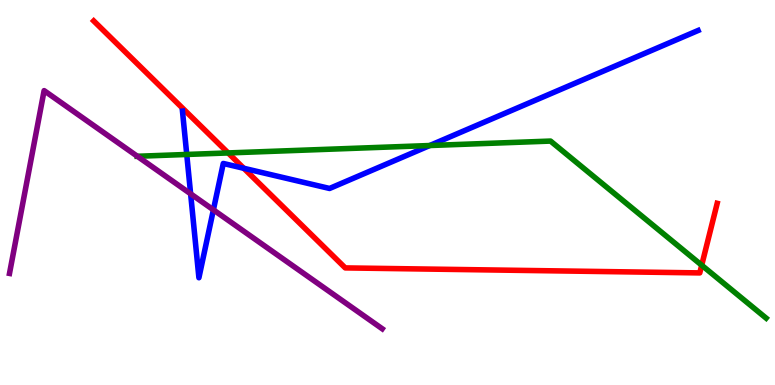[{'lines': ['blue', 'red'], 'intersections': [{'x': 3.15, 'y': 5.63}]}, {'lines': ['green', 'red'], 'intersections': [{'x': 2.94, 'y': 6.03}, {'x': 9.05, 'y': 3.11}]}, {'lines': ['purple', 'red'], 'intersections': []}, {'lines': ['blue', 'green'], 'intersections': [{'x': 2.41, 'y': 5.99}, {'x': 5.55, 'y': 6.22}]}, {'lines': ['blue', 'purple'], 'intersections': [{'x': 2.46, 'y': 4.97}, {'x': 2.75, 'y': 4.55}]}, {'lines': ['green', 'purple'], 'intersections': [{'x': 1.77, 'y': 5.94}]}]